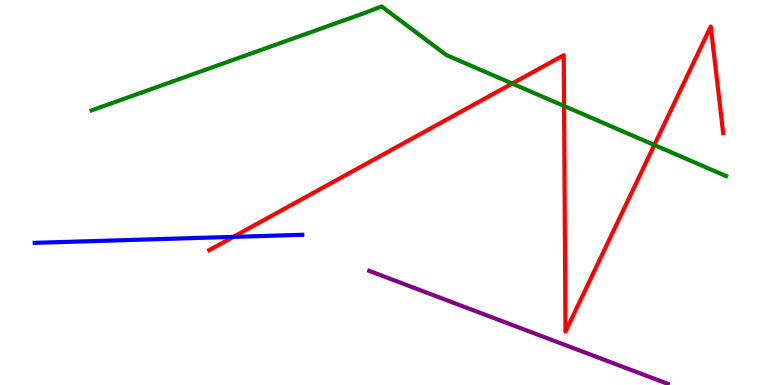[{'lines': ['blue', 'red'], 'intersections': [{'x': 3.01, 'y': 3.85}]}, {'lines': ['green', 'red'], 'intersections': [{'x': 6.61, 'y': 7.83}, {'x': 7.28, 'y': 7.25}, {'x': 8.44, 'y': 6.23}]}, {'lines': ['purple', 'red'], 'intersections': []}, {'lines': ['blue', 'green'], 'intersections': []}, {'lines': ['blue', 'purple'], 'intersections': []}, {'lines': ['green', 'purple'], 'intersections': []}]